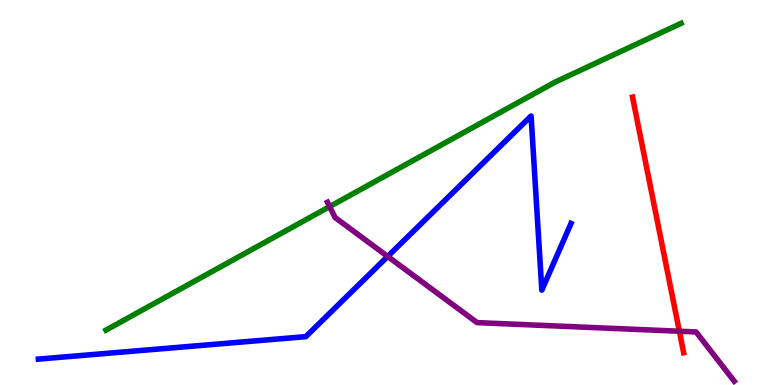[{'lines': ['blue', 'red'], 'intersections': []}, {'lines': ['green', 'red'], 'intersections': []}, {'lines': ['purple', 'red'], 'intersections': [{'x': 8.77, 'y': 1.4}]}, {'lines': ['blue', 'green'], 'intersections': []}, {'lines': ['blue', 'purple'], 'intersections': [{'x': 5.0, 'y': 3.34}]}, {'lines': ['green', 'purple'], 'intersections': [{'x': 4.25, 'y': 4.63}]}]